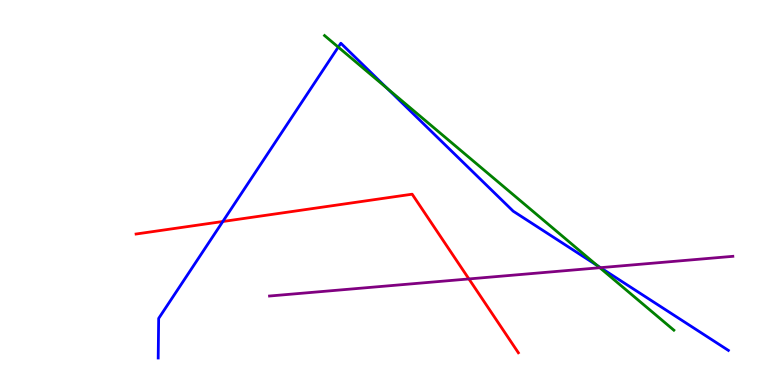[{'lines': ['blue', 'red'], 'intersections': [{'x': 2.87, 'y': 4.25}]}, {'lines': ['green', 'red'], 'intersections': []}, {'lines': ['purple', 'red'], 'intersections': [{'x': 6.05, 'y': 2.75}]}, {'lines': ['blue', 'green'], 'intersections': [{'x': 4.36, 'y': 8.78}, {'x': 5.0, 'y': 7.7}, {'x': 7.71, 'y': 3.1}]}, {'lines': ['blue', 'purple'], 'intersections': [{'x': 7.75, 'y': 3.05}]}, {'lines': ['green', 'purple'], 'intersections': [{'x': 7.74, 'y': 3.05}]}]